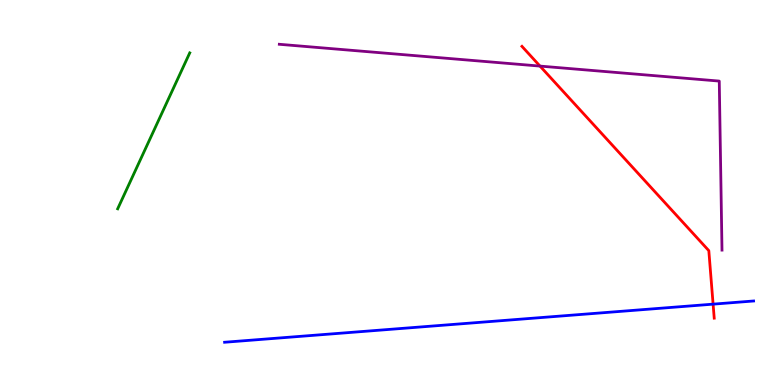[{'lines': ['blue', 'red'], 'intersections': [{'x': 9.2, 'y': 2.1}]}, {'lines': ['green', 'red'], 'intersections': []}, {'lines': ['purple', 'red'], 'intersections': [{'x': 6.97, 'y': 8.28}]}, {'lines': ['blue', 'green'], 'intersections': []}, {'lines': ['blue', 'purple'], 'intersections': []}, {'lines': ['green', 'purple'], 'intersections': []}]